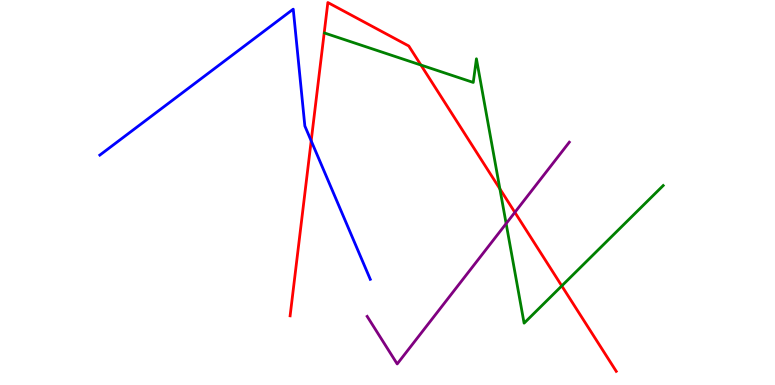[{'lines': ['blue', 'red'], 'intersections': [{'x': 4.02, 'y': 6.34}]}, {'lines': ['green', 'red'], 'intersections': [{'x': 5.43, 'y': 8.31}, {'x': 6.45, 'y': 5.09}, {'x': 7.25, 'y': 2.57}]}, {'lines': ['purple', 'red'], 'intersections': [{'x': 6.64, 'y': 4.48}]}, {'lines': ['blue', 'green'], 'intersections': []}, {'lines': ['blue', 'purple'], 'intersections': []}, {'lines': ['green', 'purple'], 'intersections': [{'x': 6.53, 'y': 4.19}]}]